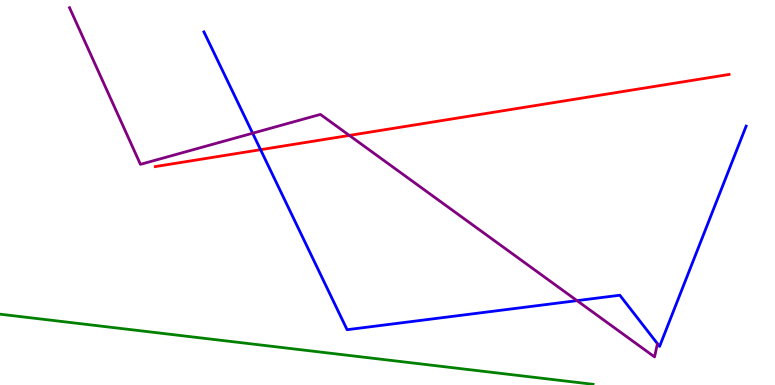[{'lines': ['blue', 'red'], 'intersections': [{'x': 3.36, 'y': 6.11}]}, {'lines': ['green', 'red'], 'intersections': []}, {'lines': ['purple', 'red'], 'intersections': [{'x': 4.51, 'y': 6.48}]}, {'lines': ['blue', 'green'], 'intersections': []}, {'lines': ['blue', 'purple'], 'intersections': [{'x': 3.26, 'y': 6.54}, {'x': 7.45, 'y': 2.19}]}, {'lines': ['green', 'purple'], 'intersections': []}]